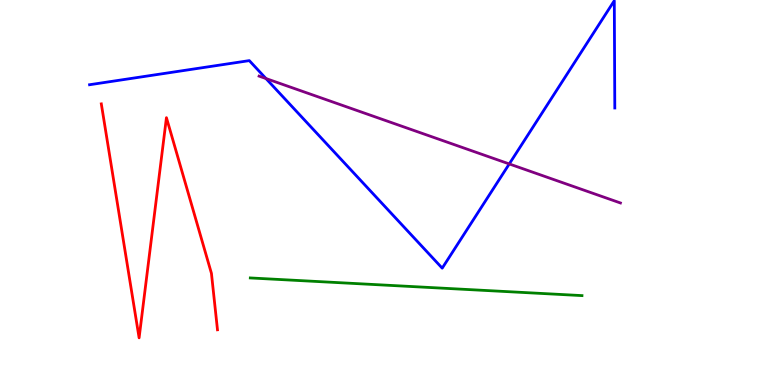[{'lines': ['blue', 'red'], 'intersections': []}, {'lines': ['green', 'red'], 'intersections': []}, {'lines': ['purple', 'red'], 'intersections': []}, {'lines': ['blue', 'green'], 'intersections': []}, {'lines': ['blue', 'purple'], 'intersections': [{'x': 3.43, 'y': 7.96}, {'x': 6.57, 'y': 5.74}]}, {'lines': ['green', 'purple'], 'intersections': []}]